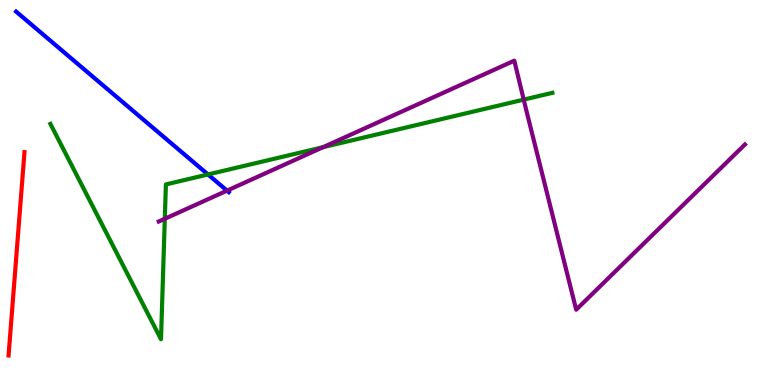[{'lines': ['blue', 'red'], 'intersections': []}, {'lines': ['green', 'red'], 'intersections': []}, {'lines': ['purple', 'red'], 'intersections': []}, {'lines': ['blue', 'green'], 'intersections': [{'x': 2.68, 'y': 5.47}]}, {'lines': ['blue', 'purple'], 'intersections': [{'x': 2.93, 'y': 5.05}]}, {'lines': ['green', 'purple'], 'intersections': [{'x': 2.13, 'y': 4.32}, {'x': 4.17, 'y': 6.18}, {'x': 6.76, 'y': 7.41}]}]